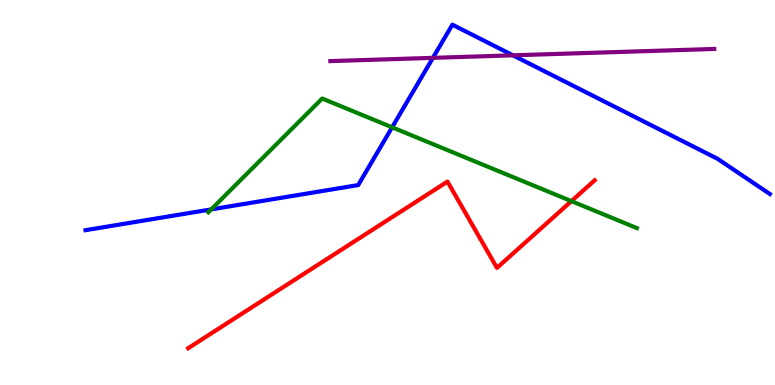[{'lines': ['blue', 'red'], 'intersections': []}, {'lines': ['green', 'red'], 'intersections': [{'x': 7.37, 'y': 4.78}]}, {'lines': ['purple', 'red'], 'intersections': []}, {'lines': ['blue', 'green'], 'intersections': [{'x': 2.73, 'y': 4.56}, {'x': 5.06, 'y': 6.69}]}, {'lines': ['blue', 'purple'], 'intersections': [{'x': 5.59, 'y': 8.5}, {'x': 6.62, 'y': 8.56}]}, {'lines': ['green', 'purple'], 'intersections': []}]